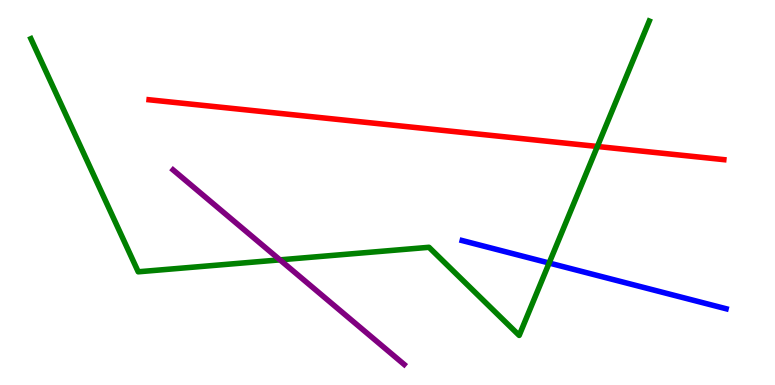[{'lines': ['blue', 'red'], 'intersections': []}, {'lines': ['green', 'red'], 'intersections': [{'x': 7.71, 'y': 6.2}]}, {'lines': ['purple', 'red'], 'intersections': []}, {'lines': ['blue', 'green'], 'intersections': [{'x': 7.09, 'y': 3.17}]}, {'lines': ['blue', 'purple'], 'intersections': []}, {'lines': ['green', 'purple'], 'intersections': [{'x': 3.61, 'y': 3.25}]}]